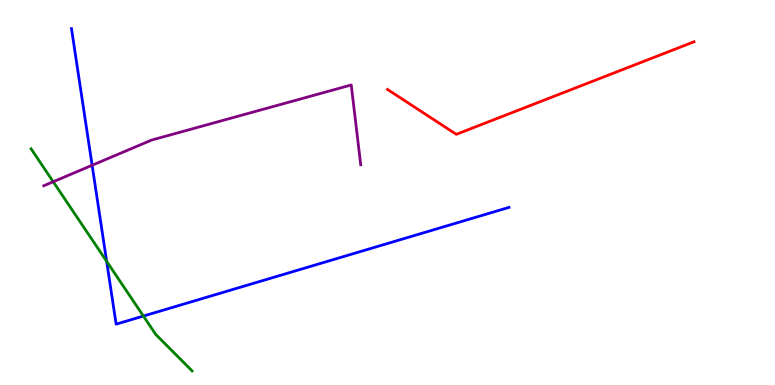[{'lines': ['blue', 'red'], 'intersections': []}, {'lines': ['green', 'red'], 'intersections': []}, {'lines': ['purple', 'red'], 'intersections': []}, {'lines': ['blue', 'green'], 'intersections': [{'x': 1.38, 'y': 3.21}, {'x': 1.85, 'y': 1.79}]}, {'lines': ['blue', 'purple'], 'intersections': [{'x': 1.19, 'y': 5.71}]}, {'lines': ['green', 'purple'], 'intersections': [{'x': 0.687, 'y': 5.28}]}]